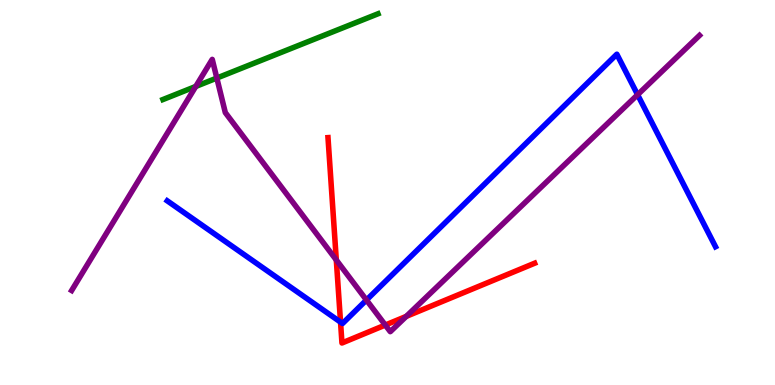[{'lines': ['blue', 'red'], 'intersections': [{'x': 4.39, 'y': 1.63}]}, {'lines': ['green', 'red'], 'intersections': []}, {'lines': ['purple', 'red'], 'intersections': [{'x': 4.34, 'y': 3.25}, {'x': 4.97, 'y': 1.56}, {'x': 5.24, 'y': 1.78}]}, {'lines': ['blue', 'green'], 'intersections': []}, {'lines': ['blue', 'purple'], 'intersections': [{'x': 4.73, 'y': 2.21}, {'x': 8.23, 'y': 7.54}]}, {'lines': ['green', 'purple'], 'intersections': [{'x': 2.53, 'y': 7.75}, {'x': 2.8, 'y': 7.97}]}]